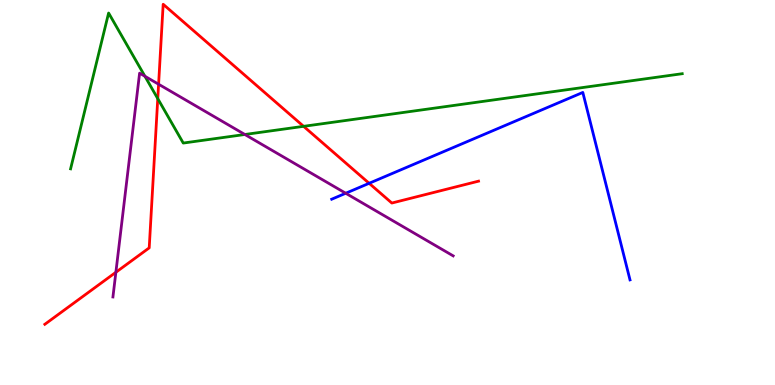[{'lines': ['blue', 'red'], 'intersections': [{'x': 4.76, 'y': 5.24}]}, {'lines': ['green', 'red'], 'intersections': [{'x': 2.04, 'y': 7.44}, {'x': 3.92, 'y': 6.72}]}, {'lines': ['purple', 'red'], 'intersections': [{'x': 1.5, 'y': 2.93}, {'x': 2.05, 'y': 7.81}]}, {'lines': ['blue', 'green'], 'intersections': []}, {'lines': ['blue', 'purple'], 'intersections': [{'x': 4.46, 'y': 4.98}]}, {'lines': ['green', 'purple'], 'intersections': [{'x': 1.87, 'y': 8.02}, {'x': 3.16, 'y': 6.51}]}]